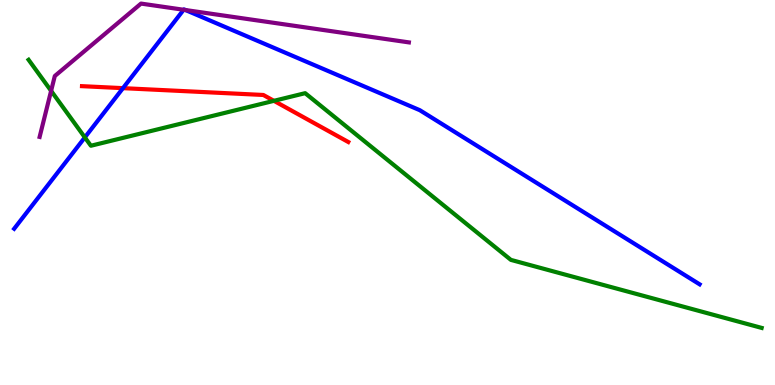[{'lines': ['blue', 'red'], 'intersections': [{'x': 1.59, 'y': 7.71}]}, {'lines': ['green', 'red'], 'intersections': [{'x': 3.53, 'y': 7.38}]}, {'lines': ['purple', 'red'], 'intersections': []}, {'lines': ['blue', 'green'], 'intersections': [{'x': 1.09, 'y': 6.43}]}, {'lines': ['blue', 'purple'], 'intersections': [{'x': 2.37, 'y': 9.75}, {'x': 2.39, 'y': 9.74}]}, {'lines': ['green', 'purple'], 'intersections': [{'x': 0.659, 'y': 7.64}]}]